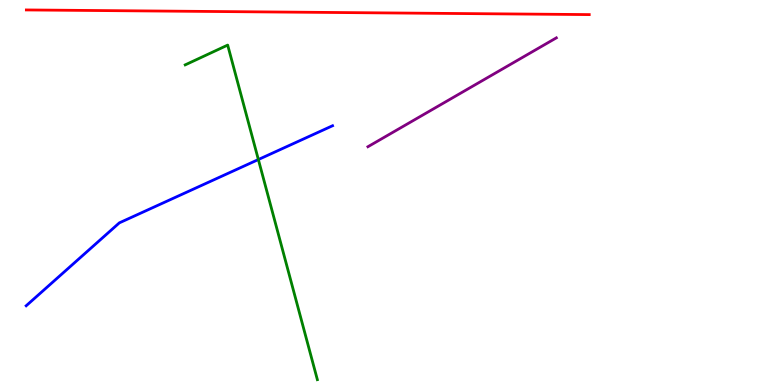[{'lines': ['blue', 'red'], 'intersections': []}, {'lines': ['green', 'red'], 'intersections': []}, {'lines': ['purple', 'red'], 'intersections': []}, {'lines': ['blue', 'green'], 'intersections': [{'x': 3.33, 'y': 5.86}]}, {'lines': ['blue', 'purple'], 'intersections': []}, {'lines': ['green', 'purple'], 'intersections': []}]